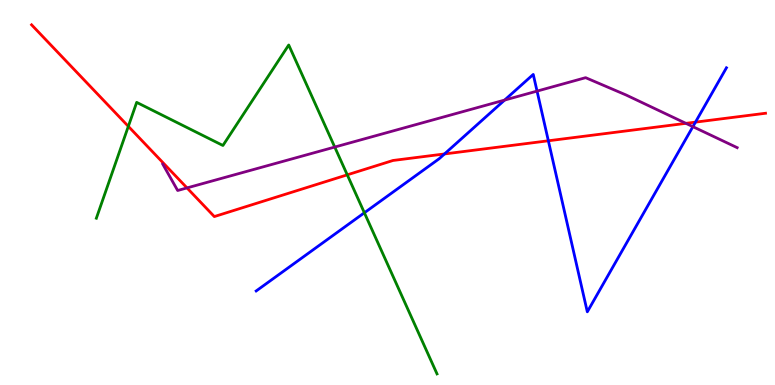[{'lines': ['blue', 'red'], 'intersections': [{'x': 5.74, 'y': 6.0}, {'x': 7.08, 'y': 6.34}, {'x': 8.97, 'y': 6.83}]}, {'lines': ['green', 'red'], 'intersections': [{'x': 1.66, 'y': 6.72}, {'x': 4.48, 'y': 5.46}]}, {'lines': ['purple', 'red'], 'intersections': [{'x': 2.41, 'y': 5.12}, {'x': 8.85, 'y': 6.8}]}, {'lines': ['blue', 'green'], 'intersections': [{'x': 4.7, 'y': 4.47}]}, {'lines': ['blue', 'purple'], 'intersections': [{'x': 6.51, 'y': 7.4}, {'x': 6.93, 'y': 7.63}, {'x': 8.94, 'y': 6.71}]}, {'lines': ['green', 'purple'], 'intersections': [{'x': 4.32, 'y': 6.18}]}]